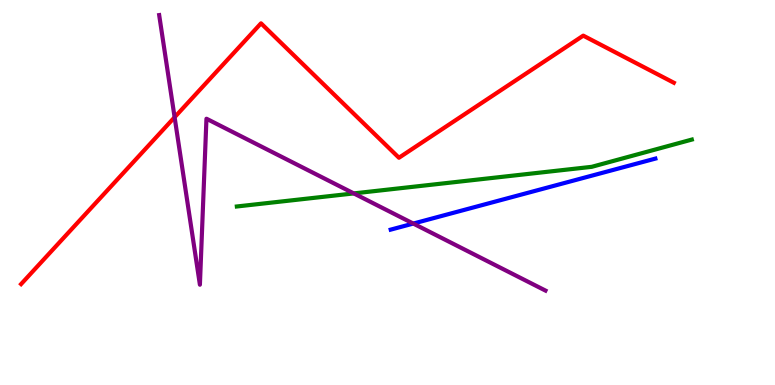[{'lines': ['blue', 'red'], 'intersections': []}, {'lines': ['green', 'red'], 'intersections': []}, {'lines': ['purple', 'red'], 'intersections': [{'x': 2.25, 'y': 6.95}]}, {'lines': ['blue', 'green'], 'intersections': []}, {'lines': ['blue', 'purple'], 'intersections': [{'x': 5.33, 'y': 4.19}]}, {'lines': ['green', 'purple'], 'intersections': [{'x': 4.57, 'y': 4.98}]}]